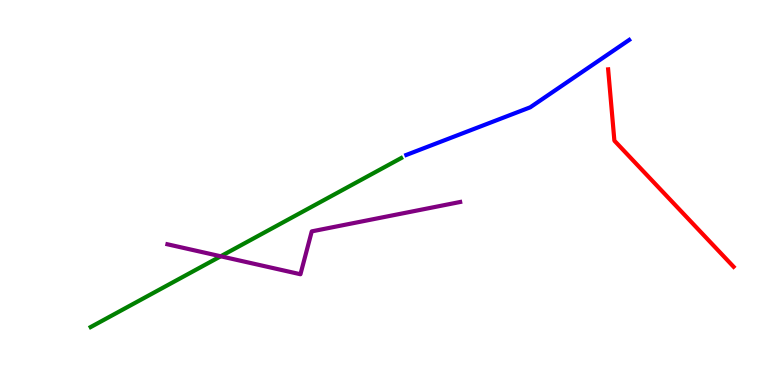[{'lines': ['blue', 'red'], 'intersections': []}, {'lines': ['green', 'red'], 'intersections': []}, {'lines': ['purple', 'red'], 'intersections': []}, {'lines': ['blue', 'green'], 'intersections': []}, {'lines': ['blue', 'purple'], 'intersections': []}, {'lines': ['green', 'purple'], 'intersections': [{'x': 2.85, 'y': 3.34}]}]